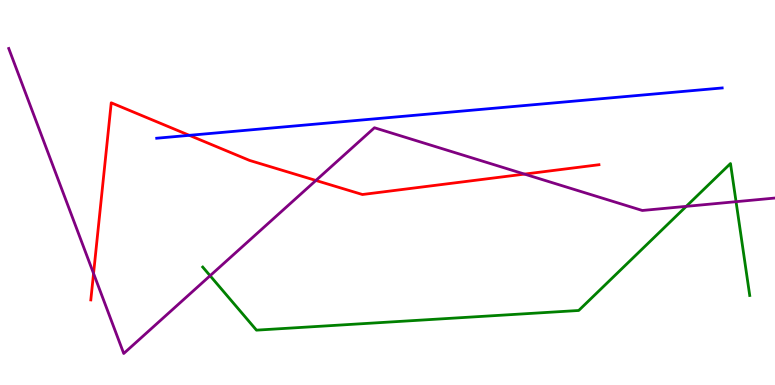[{'lines': ['blue', 'red'], 'intersections': [{'x': 2.44, 'y': 6.48}]}, {'lines': ['green', 'red'], 'intersections': []}, {'lines': ['purple', 'red'], 'intersections': [{'x': 1.21, 'y': 2.9}, {'x': 4.08, 'y': 5.31}, {'x': 6.77, 'y': 5.48}]}, {'lines': ['blue', 'green'], 'intersections': []}, {'lines': ['blue', 'purple'], 'intersections': []}, {'lines': ['green', 'purple'], 'intersections': [{'x': 2.71, 'y': 2.84}, {'x': 8.85, 'y': 4.64}, {'x': 9.5, 'y': 4.76}]}]